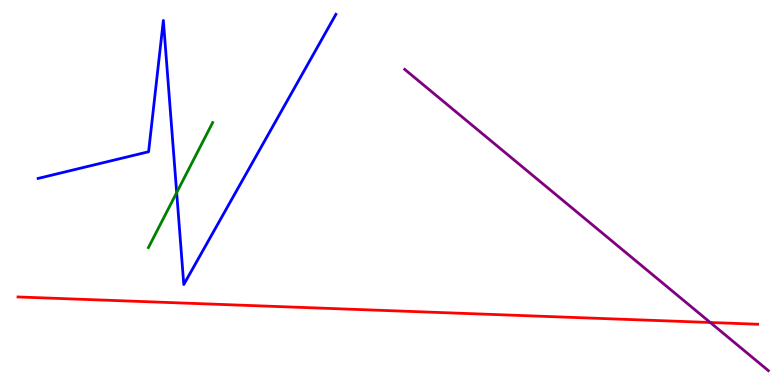[{'lines': ['blue', 'red'], 'intersections': []}, {'lines': ['green', 'red'], 'intersections': []}, {'lines': ['purple', 'red'], 'intersections': [{'x': 9.16, 'y': 1.62}]}, {'lines': ['blue', 'green'], 'intersections': [{'x': 2.28, 'y': 5.0}]}, {'lines': ['blue', 'purple'], 'intersections': []}, {'lines': ['green', 'purple'], 'intersections': []}]